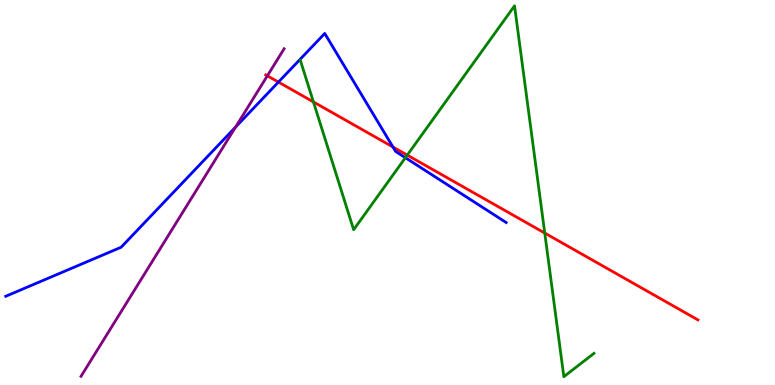[{'lines': ['blue', 'red'], 'intersections': [{'x': 3.59, 'y': 7.87}, {'x': 5.07, 'y': 6.18}]}, {'lines': ['green', 'red'], 'intersections': [{'x': 4.04, 'y': 7.35}, {'x': 5.25, 'y': 5.97}, {'x': 7.03, 'y': 3.95}]}, {'lines': ['purple', 'red'], 'intersections': [{'x': 3.45, 'y': 8.03}]}, {'lines': ['blue', 'green'], 'intersections': [{'x': 5.23, 'y': 5.9}]}, {'lines': ['blue', 'purple'], 'intersections': [{'x': 3.04, 'y': 6.7}]}, {'lines': ['green', 'purple'], 'intersections': []}]